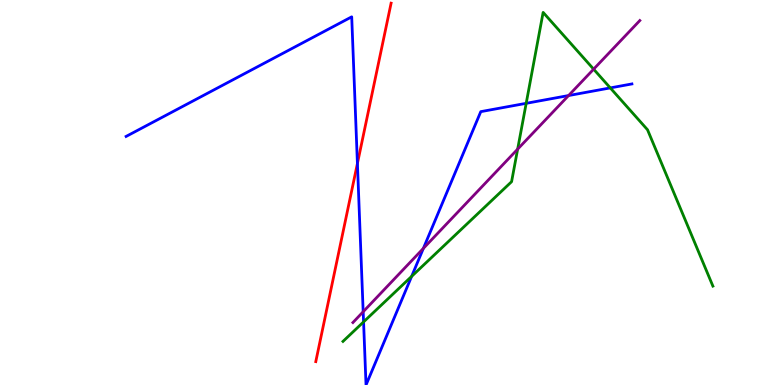[{'lines': ['blue', 'red'], 'intersections': [{'x': 4.61, 'y': 5.75}]}, {'lines': ['green', 'red'], 'intersections': []}, {'lines': ['purple', 'red'], 'intersections': []}, {'lines': ['blue', 'green'], 'intersections': [{'x': 4.69, 'y': 1.64}, {'x': 5.31, 'y': 2.82}, {'x': 6.79, 'y': 7.32}, {'x': 7.87, 'y': 7.72}]}, {'lines': ['blue', 'purple'], 'intersections': [{'x': 4.69, 'y': 1.9}, {'x': 5.46, 'y': 3.55}, {'x': 7.34, 'y': 7.52}]}, {'lines': ['green', 'purple'], 'intersections': [{'x': 6.68, 'y': 6.13}, {'x': 7.66, 'y': 8.2}]}]